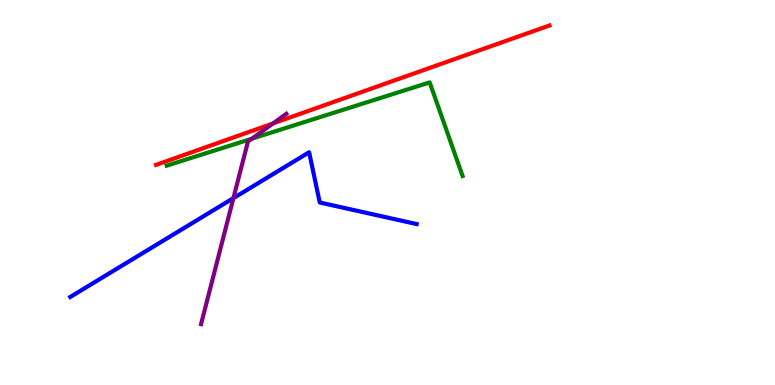[{'lines': ['blue', 'red'], 'intersections': []}, {'lines': ['green', 'red'], 'intersections': []}, {'lines': ['purple', 'red'], 'intersections': [{'x': 3.52, 'y': 6.79}]}, {'lines': ['blue', 'green'], 'intersections': []}, {'lines': ['blue', 'purple'], 'intersections': [{'x': 3.01, 'y': 4.85}]}, {'lines': ['green', 'purple'], 'intersections': [{'x': 3.25, 'y': 6.4}]}]